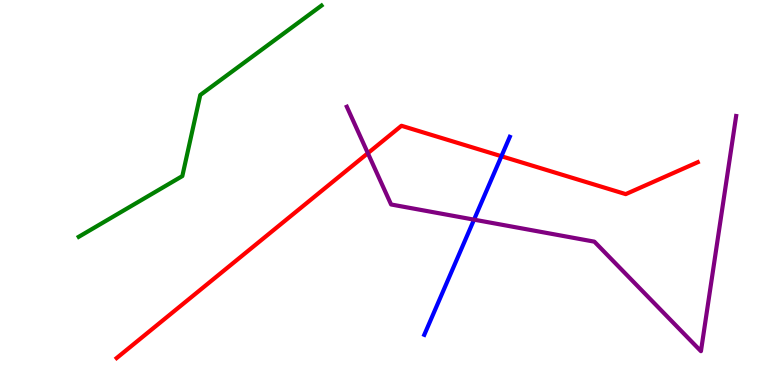[{'lines': ['blue', 'red'], 'intersections': [{'x': 6.47, 'y': 5.94}]}, {'lines': ['green', 'red'], 'intersections': []}, {'lines': ['purple', 'red'], 'intersections': [{'x': 4.75, 'y': 6.02}]}, {'lines': ['blue', 'green'], 'intersections': []}, {'lines': ['blue', 'purple'], 'intersections': [{'x': 6.12, 'y': 4.29}]}, {'lines': ['green', 'purple'], 'intersections': []}]